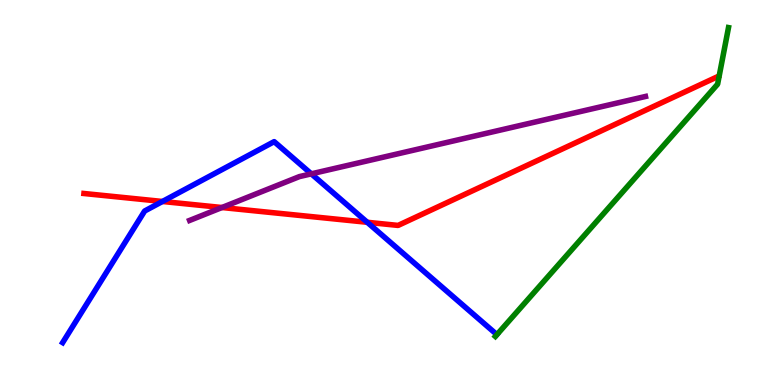[{'lines': ['blue', 'red'], 'intersections': [{'x': 2.1, 'y': 4.77}, {'x': 4.74, 'y': 4.23}]}, {'lines': ['green', 'red'], 'intersections': []}, {'lines': ['purple', 'red'], 'intersections': [{'x': 2.86, 'y': 4.61}]}, {'lines': ['blue', 'green'], 'intersections': []}, {'lines': ['blue', 'purple'], 'intersections': [{'x': 4.02, 'y': 5.48}]}, {'lines': ['green', 'purple'], 'intersections': []}]